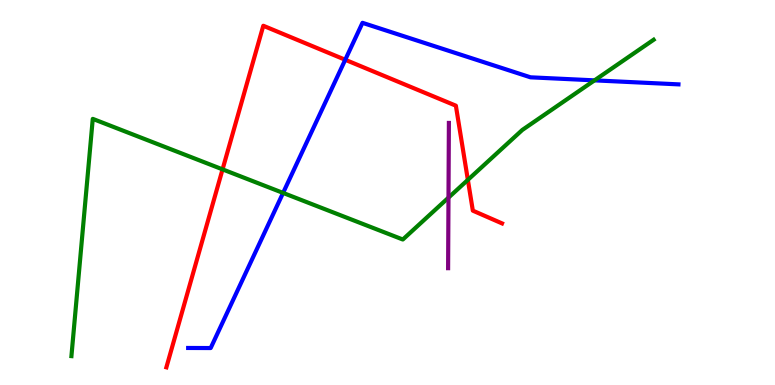[{'lines': ['blue', 'red'], 'intersections': [{'x': 4.45, 'y': 8.45}]}, {'lines': ['green', 'red'], 'intersections': [{'x': 2.87, 'y': 5.6}, {'x': 6.04, 'y': 5.33}]}, {'lines': ['purple', 'red'], 'intersections': []}, {'lines': ['blue', 'green'], 'intersections': [{'x': 3.65, 'y': 4.99}, {'x': 7.67, 'y': 7.91}]}, {'lines': ['blue', 'purple'], 'intersections': []}, {'lines': ['green', 'purple'], 'intersections': [{'x': 5.79, 'y': 4.87}]}]